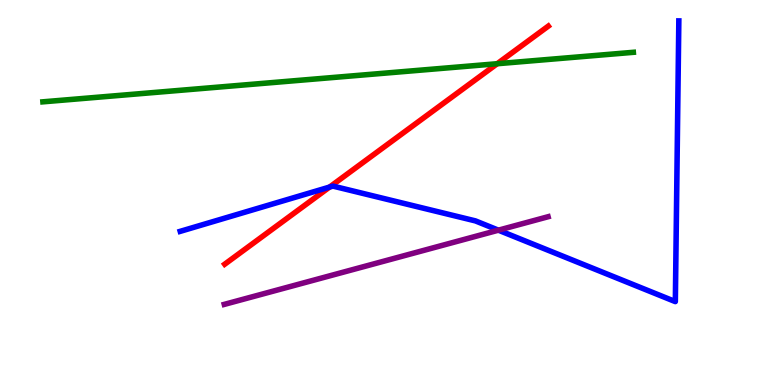[{'lines': ['blue', 'red'], 'intersections': [{'x': 4.25, 'y': 5.14}]}, {'lines': ['green', 'red'], 'intersections': [{'x': 6.42, 'y': 8.34}]}, {'lines': ['purple', 'red'], 'intersections': []}, {'lines': ['blue', 'green'], 'intersections': []}, {'lines': ['blue', 'purple'], 'intersections': [{'x': 6.43, 'y': 4.02}]}, {'lines': ['green', 'purple'], 'intersections': []}]